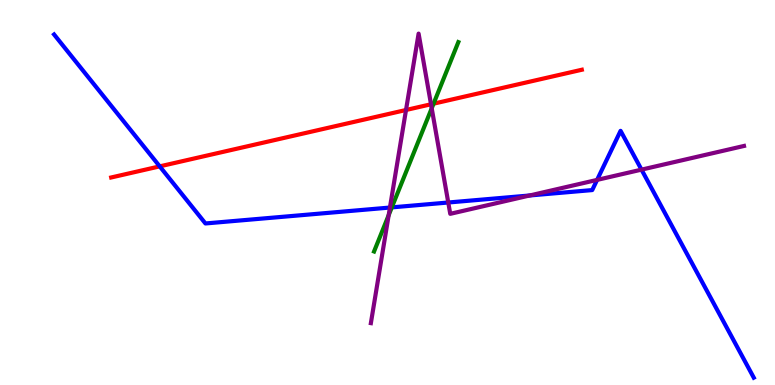[{'lines': ['blue', 'red'], 'intersections': [{'x': 2.06, 'y': 5.68}]}, {'lines': ['green', 'red'], 'intersections': [{'x': 5.59, 'y': 7.31}]}, {'lines': ['purple', 'red'], 'intersections': [{'x': 5.24, 'y': 7.14}, {'x': 5.56, 'y': 7.29}]}, {'lines': ['blue', 'green'], 'intersections': [{'x': 5.06, 'y': 4.61}]}, {'lines': ['blue', 'purple'], 'intersections': [{'x': 5.03, 'y': 4.61}, {'x': 5.78, 'y': 4.74}, {'x': 6.83, 'y': 4.92}, {'x': 7.7, 'y': 5.33}, {'x': 8.28, 'y': 5.59}]}, {'lines': ['green', 'purple'], 'intersections': [{'x': 5.02, 'y': 4.41}, {'x': 5.57, 'y': 7.19}]}]